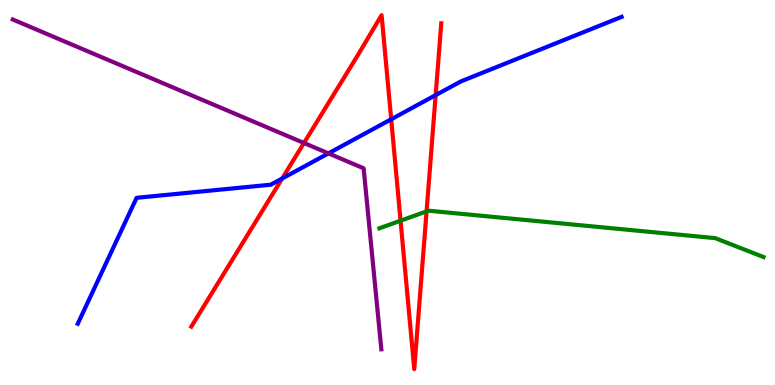[{'lines': ['blue', 'red'], 'intersections': [{'x': 3.64, 'y': 5.36}, {'x': 5.05, 'y': 6.9}, {'x': 5.62, 'y': 7.53}]}, {'lines': ['green', 'red'], 'intersections': [{'x': 5.17, 'y': 4.27}, {'x': 5.5, 'y': 4.51}]}, {'lines': ['purple', 'red'], 'intersections': [{'x': 3.92, 'y': 6.29}]}, {'lines': ['blue', 'green'], 'intersections': []}, {'lines': ['blue', 'purple'], 'intersections': [{'x': 4.24, 'y': 6.02}]}, {'lines': ['green', 'purple'], 'intersections': []}]